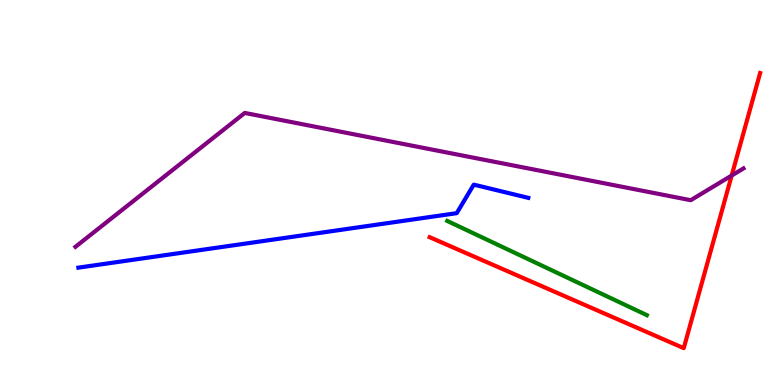[{'lines': ['blue', 'red'], 'intersections': []}, {'lines': ['green', 'red'], 'intersections': []}, {'lines': ['purple', 'red'], 'intersections': [{'x': 9.44, 'y': 5.44}]}, {'lines': ['blue', 'green'], 'intersections': []}, {'lines': ['blue', 'purple'], 'intersections': []}, {'lines': ['green', 'purple'], 'intersections': []}]